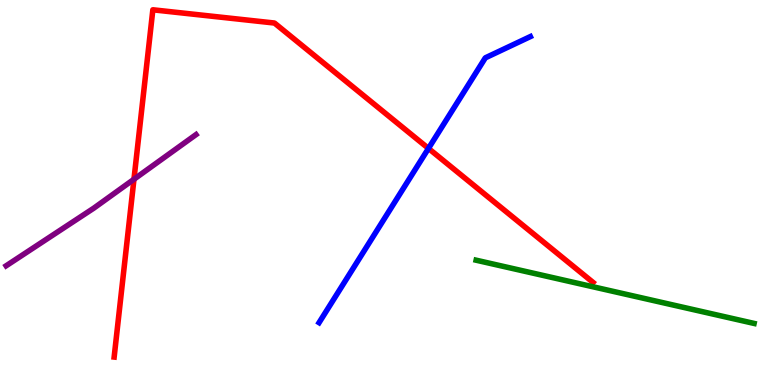[{'lines': ['blue', 'red'], 'intersections': [{'x': 5.53, 'y': 6.14}]}, {'lines': ['green', 'red'], 'intersections': []}, {'lines': ['purple', 'red'], 'intersections': [{'x': 1.73, 'y': 5.34}]}, {'lines': ['blue', 'green'], 'intersections': []}, {'lines': ['blue', 'purple'], 'intersections': []}, {'lines': ['green', 'purple'], 'intersections': []}]